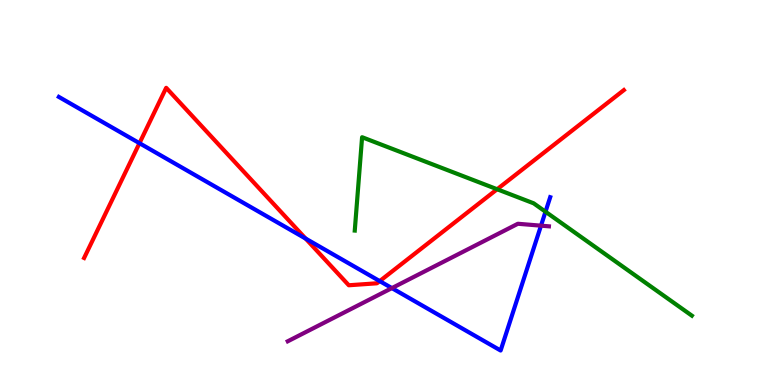[{'lines': ['blue', 'red'], 'intersections': [{'x': 1.8, 'y': 6.28}, {'x': 3.94, 'y': 3.8}, {'x': 4.9, 'y': 2.7}]}, {'lines': ['green', 'red'], 'intersections': [{'x': 6.41, 'y': 5.08}]}, {'lines': ['purple', 'red'], 'intersections': []}, {'lines': ['blue', 'green'], 'intersections': [{'x': 7.04, 'y': 4.5}]}, {'lines': ['blue', 'purple'], 'intersections': [{'x': 5.06, 'y': 2.52}, {'x': 6.98, 'y': 4.14}]}, {'lines': ['green', 'purple'], 'intersections': []}]